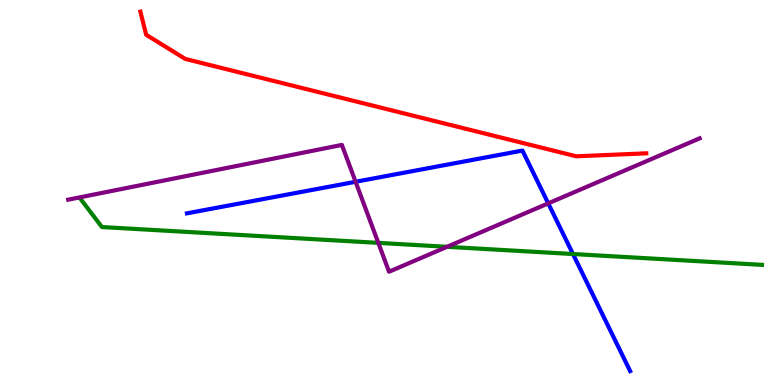[{'lines': ['blue', 'red'], 'intersections': []}, {'lines': ['green', 'red'], 'intersections': []}, {'lines': ['purple', 'red'], 'intersections': []}, {'lines': ['blue', 'green'], 'intersections': [{'x': 7.39, 'y': 3.4}]}, {'lines': ['blue', 'purple'], 'intersections': [{'x': 4.59, 'y': 5.28}, {'x': 7.07, 'y': 4.72}]}, {'lines': ['green', 'purple'], 'intersections': [{'x': 4.88, 'y': 3.69}, {'x': 5.77, 'y': 3.59}]}]